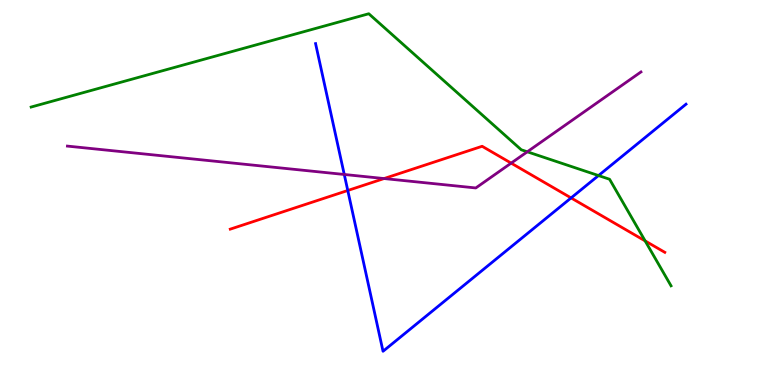[{'lines': ['blue', 'red'], 'intersections': [{'x': 4.49, 'y': 5.05}, {'x': 7.37, 'y': 4.86}]}, {'lines': ['green', 'red'], 'intersections': [{'x': 8.32, 'y': 3.74}]}, {'lines': ['purple', 'red'], 'intersections': [{'x': 4.96, 'y': 5.36}, {'x': 6.6, 'y': 5.76}]}, {'lines': ['blue', 'green'], 'intersections': [{'x': 7.72, 'y': 5.44}]}, {'lines': ['blue', 'purple'], 'intersections': [{'x': 4.44, 'y': 5.47}]}, {'lines': ['green', 'purple'], 'intersections': [{'x': 6.8, 'y': 6.06}]}]